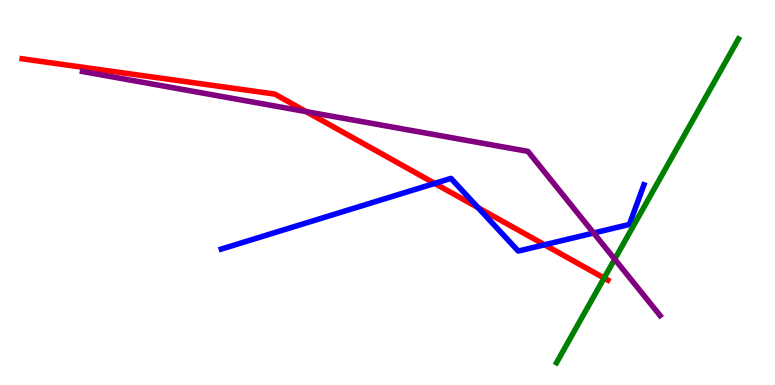[{'lines': ['blue', 'red'], 'intersections': [{'x': 5.61, 'y': 5.24}, {'x': 6.17, 'y': 4.61}, {'x': 7.03, 'y': 3.64}]}, {'lines': ['green', 'red'], 'intersections': [{'x': 7.8, 'y': 2.78}]}, {'lines': ['purple', 'red'], 'intersections': [{'x': 3.95, 'y': 7.1}]}, {'lines': ['blue', 'green'], 'intersections': []}, {'lines': ['blue', 'purple'], 'intersections': [{'x': 7.66, 'y': 3.95}]}, {'lines': ['green', 'purple'], 'intersections': [{'x': 7.93, 'y': 3.27}]}]